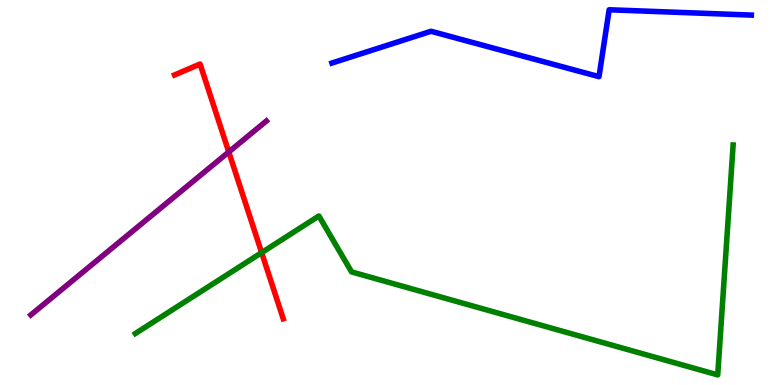[{'lines': ['blue', 'red'], 'intersections': []}, {'lines': ['green', 'red'], 'intersections': [{'x': 3.38, 'y': 3.44}]}, {'lines': ['purple', 'red'], 'intersections': [{'x': 2.95, 'y': 6.05}]}, {'lines': ['blue', 'green'], 'intersections': []}, {'lines': ['blue', 'purple'], 'intersections': []}, {'lines': ['green', 'purple'], 'intersections': []}]